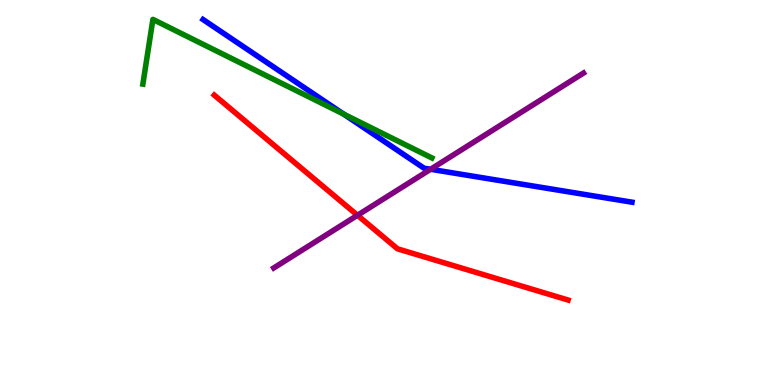[{'lines': ['blue', 'red'], 'intersections': []}, {'lines': ['green', 'red'], 'intersections': []}, {'lines': ['purple', 'red'], 'intersections': [{'x': 4.61, 'y': 4.41}]}, {'lines': ['blue', 'green'], 'intersections': [{'x': 4.44, 'y': 7.03}]}, {'lines': ['blue', 'purple'], 'intersections': [{'x': 5.56, 'y': 5.6}]}, {'lines': ['green', 'purple'], 'intersections': []}]